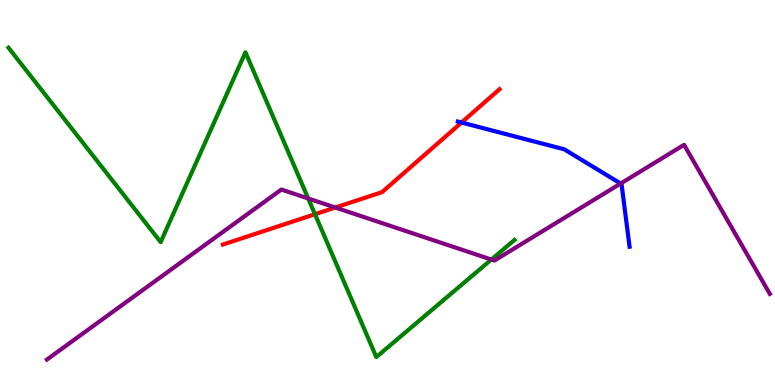[{'lines': ['blue', 'red'], 'intersections': [{'x': 5.96, 'y': 6.82}]}, {'lines': ['green', 'red'], 'intersections': [{'x': 4.06, 'y': 4.44}]}, {'lines': ['purple', 'red'], 'intersections': [{'x': 4.33, 'y': 4.61}]}, {'lines': ['blue', 'green'], 'intersections': []}, {'lines': ['blue', 'purple'], 'intersections': [{'x': 8.01, 'y': 5.23}]}, {'lines': ['green', 'purple'], 'intersections': [{'x': 3.98, 'y': 4.84}, {'x': 6.34, 'y': 3.26}]}]